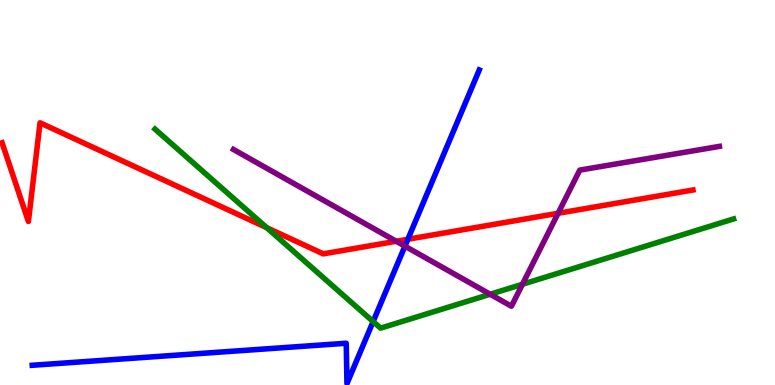[{'lines': ['blue', 'red'], 'intersections': [{'x': 5.26, 'y': 3.79}]}, {'lines': ['green', 'red'], 'intersections': [{'x': 3.44, 'y': 4.09}]}, {'lines': ['purple', 'red'], 'intersections': [{'x': 5.11, 'y': 3.73}, {'x': 7.2, 'y': 4.46}]}, {'lines': ['blue', 'green'], 'intersections': [{'x': 4.81, 'y': 1.65}]}, {'lines': ['blue', 'purple'], 'intersections': [{'x': 5.22, 'y': 3.61}]}, {'lines': ['green', 'purple'], 'intersections': [{'x': 6.32, 'y': 2.36}, {'x': 6.74, 'y': 2.62}]}]